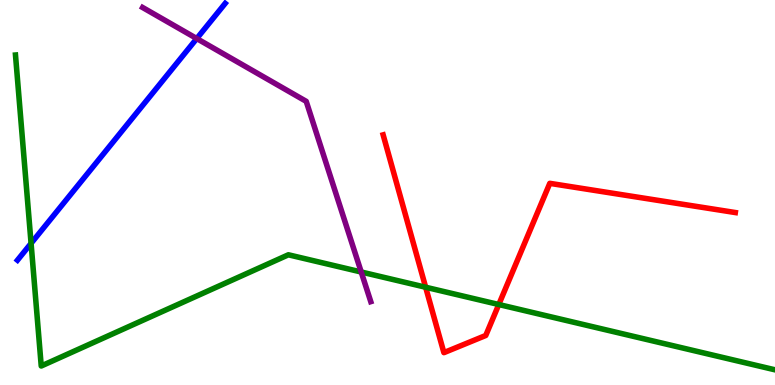[{'lines': ['blue', 'red'], 'intersections': []}, {'lines': ['green', 'red'], 'intersections': [{'x': 5.49, 'y': 2.54}, {'x': 6.44, 'y': 2.09}]}, {'lines': ['purple', 'red'], 'intersections': []}, {'lines': ['blue', 'green'], 'intersections': [{'x': 0.401, 'y': 3.68}]}, {'lines': ['blue', 'purple'], 'intersections': [{'x': 2.54, 'y': 9.0}]}, {'lines': ['green', 'purple'], 'intersections': [{'x': 4.66, 'y': 2.94}]}]